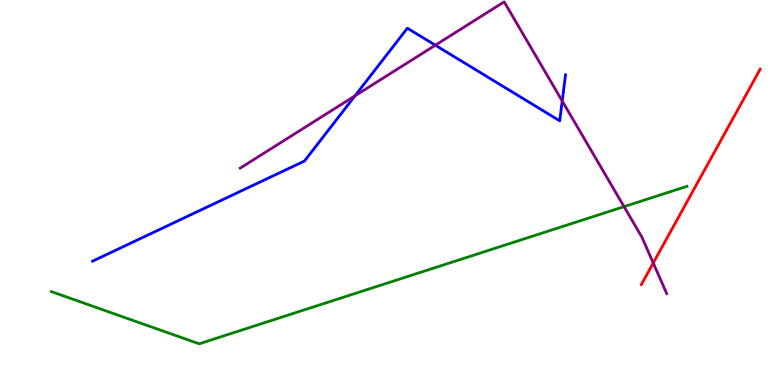[{'lines': ['blue', 'red'], 'intersections': []}, {'lines': ['green', 'red'], 'intersections': []}, {'lines': ['purple', 'red'], 'intersections': [{'x': 8.43, 'y': 3.17}]}, {'lines': ['blue', 'green'], 'intersections': []}, {'lines': ['blue', 'purple'], 'intersections': [{'x': 4.58, 'y': 7.51}, {'x': 5.62, 'y': 8.83}, {'x': 7.25, 'y': 7.38}]}, {'lines': ['green', 'purple'], 'intersections': [{'x': 8.05, 'y': 4.63}]}]